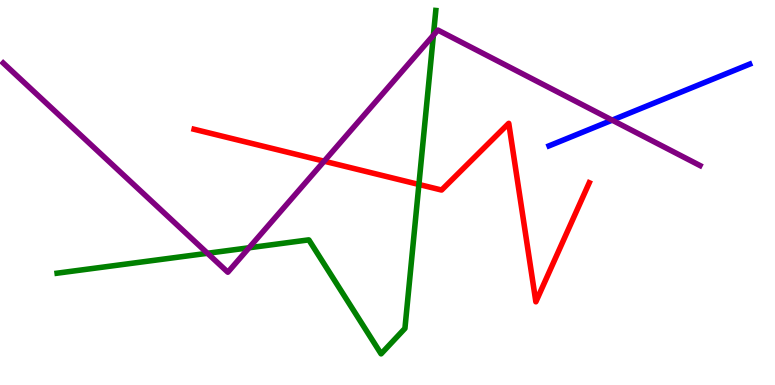[{'lines': ['blue', 'red'], 'intersections': []}, {'lines': ['green', 'red'], 'intersections': [{'x': 5.41, 'y': 5.21}]}, {'lines': ['purple', 'red'], 'intersections': [{'x': 4.18, 'y': 5.81}]}, {'lines': ['blue', 'green'], 'intersections': []}, {'lines': ['blue', 'purple'], 'intersections': [{'x': 7.9, 'y': 6.88}]}, {'lines': ['green', 'purple'], 'intersections': [{'x': 2.68, 'y': 3.42}, {'x': 3.21, 'y': 3.56}, {'x': 5.59, 'y': 9.08}]}]